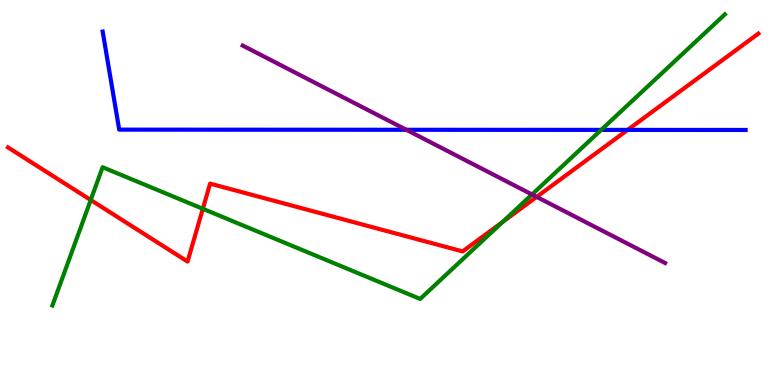[{'lines': ['blue', 'red'], 'intersections': [{'x': 8.1, 'y': 6.63}]}, {'lines': ['green', 'red'], 'intersections': [{'x': 1.17, 'y': 4.81}, {'x': 2.62, 'y': 4.58}, {'x': 6.48, 'y': 4.23}]}, {'lines': ['purple', 'red'], 'intersections': [{'x': 6.92, 'y': 4.89}]}, {'lines': ['blue', 'green'], 'intersections': [{'x': 7.76, 'y': 6.63}]}, {'lines': ['blue', 'purple'], 'intersections': [{'x': 5.24, 'y': 6.63}]}, {'lines': ['green', 'purple'], 'intersections': [{'x': 6.86, 'y': 4.95}]}]